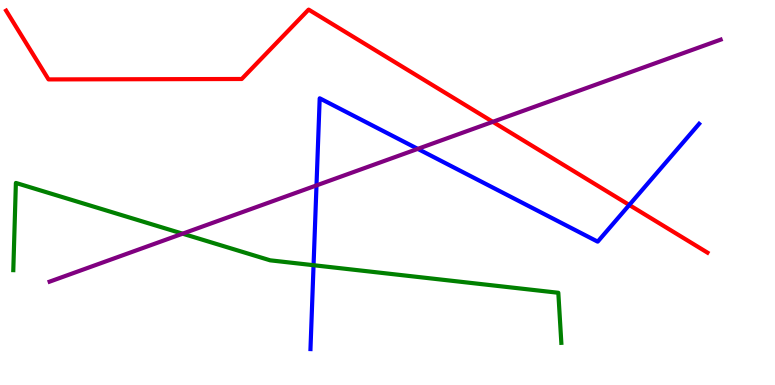[{'lines': ['blue', 'red'], 'intersections': [{'x': 8.12, 'y': 4.68}]}, {'lines': ['green', 'red'], 'intersections': []}, {'lines': ['purple', 'red'], 'intersections': [{'x': 6.36, 'y': 6.84}]}, {'lines': ['blue', 'green'], 'intersections': [{'x': 4.05, 'y': 3.11}]}, {'lines': ['blue', 'purple'], 'intersections': [{'x': 4.08, 'y': 5.18}, {'x': 5.39, 'y': 6.13}]}, {'lines': ['green', 'purple'], 'intersections': [{'x': 2.36, 'y': 3.93}]}]